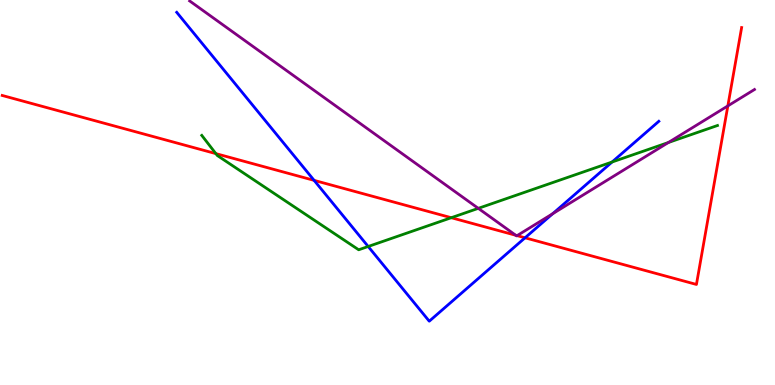[{'lines': ['blue', 'red'], 'intersections': [{'x': 4.05, 'y': 5.32}, {'x': 6.77, 'y': 3.82}]}, {'lines': ['green', 'red'], 'intersections': [{'x': 2.79, 'y': 6.01}, {'x': 5.82, 'y': 4.35}]}, {'lines': ['purple', 'red'], 'intersections': [{'x': 6.65, 'y': 3.89}, {'x': 6.67, 'y': 3.88}, {'x': 9.39, 'y': 7.25}]}, {'lines': ['blue', 'green'], 'intersections': [{'x': 4.75, 'y': 3.6}, {'x': 7.9, 'y': 5.79}]}, {'lines': ['blue', 'purple'], 'intersections': [{'x': 7.13, 'y': 4.45}]}, {'lines': ['green', 'purple'], 'intersections': [{'x': 6.17, 'y': 4.59}, {'x': 8.62, 'y': 6.3}]}]